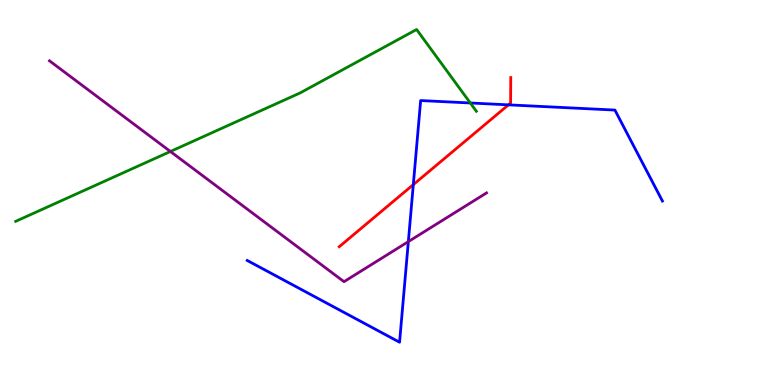[{'lines': ['blue', 'red'], 'intersections': [{'x': 5.33, 'y': 5.2}, {'x': 6.56, 'y': 7.28}]}, {'lines': ['green', 'red'], 'intersections': []}, {'lines': ['purple', 'red'], 'intersections': []}, {'lines': ['blue', 'green'], 'intersections': [{'x': 6.07, 'y': 7.33}]}, {'lines': ['blue', 'purple'], 'intersections': [{'x': 5.27, 'y': 3.72}]}, {'lines': ['green', 'purple'], 'intersections': [{'x': 2.2, 'y': 6.07}]}]